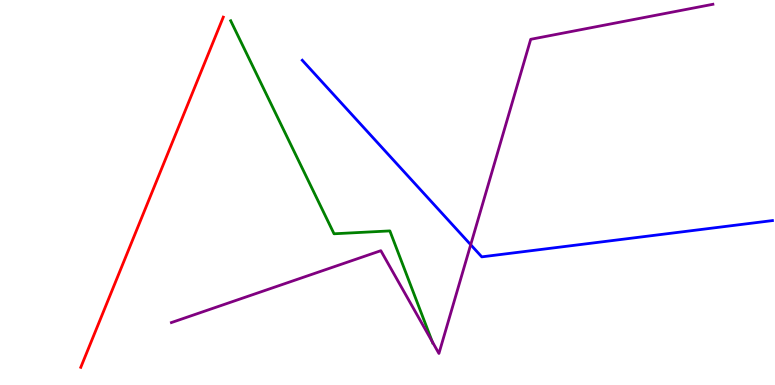[{'lines': ['blue', 'red'], 'intersections': []}, {'lines': ['green', 'red'], 'intersections': []}, {'lines': ['purple', 'red'], 'intersections': []}, {'lines': ['blue', 'green'], 'intersections': []}, {'lines': ['blue', 'purple'], 'intersections': [{'x': 6.07, 'y': 3.64}]}, {'lines': ['green', 'purple'], 'intersections': [{'x': 5.58, 'y': 1.13}]}]